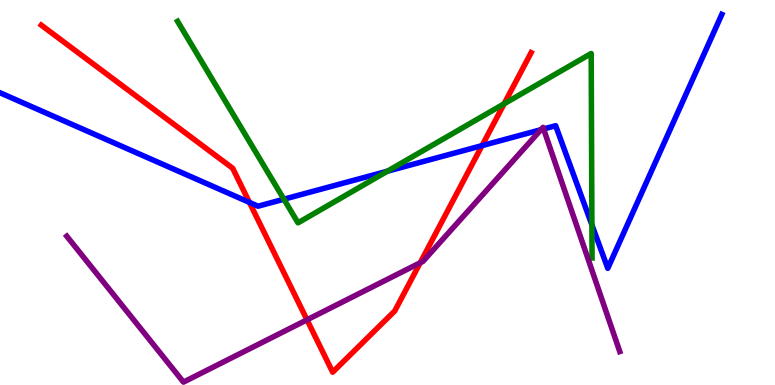[{'lines': ['blue', 'red'], 'intersections': [{'x': 3.22, 'y': 4.74}, {'x': 6.22, 'y': 6.22}]}, {'lines': ['green', 'red'], 'intersections': [{'x': 6.5, 'y': 7.3}]}, {'lines': ['purple', 'red'], 'intersections': [{'x': 3.96, 'y': 1.69}, {'x': 5.42, 'y': 3.17}]}, {'lines': ['blue', 'green'], 'intersections': [{'x': 3.66, 'y': 4.83}, {'x': 5.0, 'y': 5.55}, {'x': 7.64, 'y': 4.16}]}, {'lines': ['blue', 'purple'], 'intersections': [{'x': 6.98, 'y': 6.63}, {'x': 7.01, 'y': 6.65}]}, {'lines': ['green', 'purple'], 'intersections': []}]